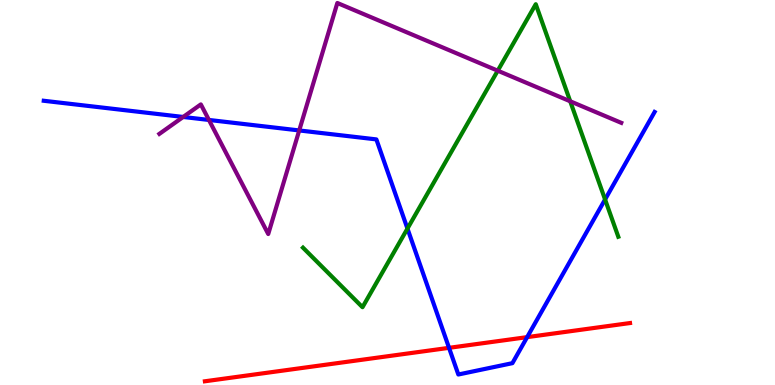[{'lines': ['blue', 'red'], 'intersections': [{'x': 5.79, 'y': 0.965}, {'x': 6.8, 'y': 1.24}]}, {'lines': ['green', 'red'], 'intersections': []}, {'lines': ['purple', 'red'], 'intersections': []}, {'lines': ['blue', 'green'], 'intersections': [{'x': 5.26, 'y': 4.06}, {'x': 7.81, 'y': 4.82}]}, {'lines': ['blue', 'purple'], 'intersections': [{'x': 2.36, 'y': 6.96}, {'x': 2.7, 'y': 6.88}, {'x': 3.86, 'y': 6.61}]}, {'lines': ['green', 'purple'], 'intersections': [{'x': 6.42, 'y': 8.16}, {'x': 7.36, 'y': 7.37}]}]